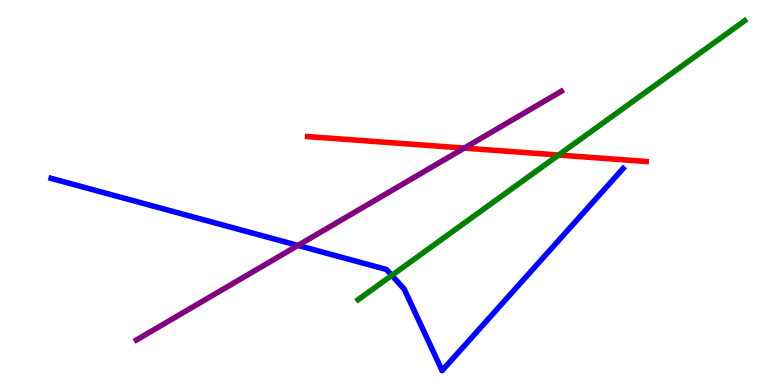[{'lines': ['blue', 'red'], 'intersections': []}, {'lines': ['green', 'red'], 'intersections': [{'x': 7.21, 'y': 5.97}]}, {'lines': ['purple', 'red'], 'intersections': [{'x': 5.99, 'y': 6.15}]}, {'lines': ['blue', 'green'], 'intersections': [{'x': 5.06, 'y': 2.85}]}, {'lines': ['blue', 'purple'], 'intersections': [{'x': 3.84, 'y': 3.63}]}, {'lines': ['green', 'purple'], 'intersections': []}]